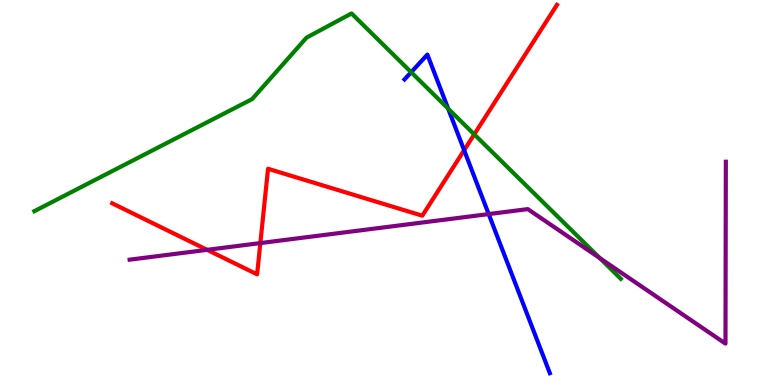[{'lines': ['blue', 'red'], 'intersections': [{'x': 5.99, 'y': 6.1}]}, {'lines': ['green', 'red'], 'intersections': [{'x': 6.12, 'y': 6.51}]}, {'lines': ['purple', 'red'], 'intersections': [{'x': 2.67, 'y': 3.51}, {'x': 3.36, 'y': 3.69}]}, {'lines': ['blue', 'green'], 'intersections': [{'x': 5.31, 'y': 8.12}, {'x': 5.78, 'y': 7.18}]}, {'lines': ['blue', 'purple'], 'intersections': [{'x': 6.31, 'y': 4.44}]}, {'lines': ['green', 'purple'], 'intersections': [{'x': 7.74, 'y': 3.29}]}]